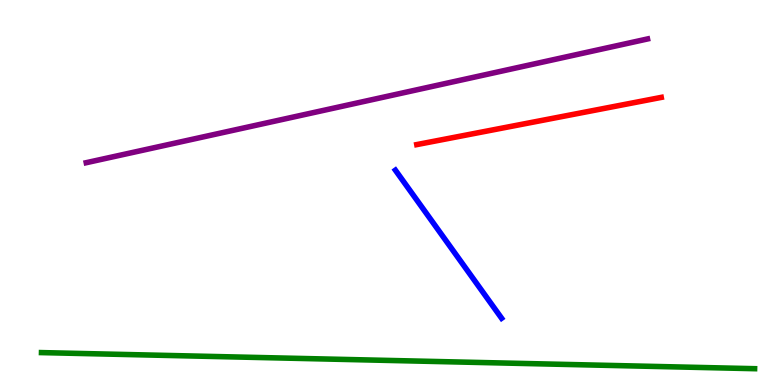[{'lines': ['blue', 'red'], 'intersections': []}, {'lines': ['green', 'red'], 'intersections': []}, {'lines': ['purple', 'red'], 'intersections': []}, {'lines': ['blue', 'green'], 'intersections': []}, {'lines': ['blue', 'purple'], 'intersections': []}, {'lines': ['green', 'purple'], 'intersections': []}]